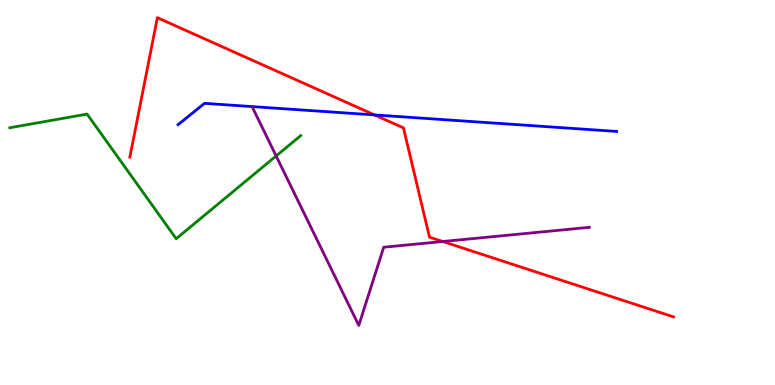[{'lines': ['blue', 'red'], 'intersections': [{'x': 4.83, 'y': 7.01}]}, {'lines': ['green', 'red'], 'intersections': []}, {'lines': ['purple', 'red'], 'intersections': [{'x': 5.71, 'y': 3.73}]}, {'lines': ['blue', 'green'], 'intersections': []}, {'lines': ['blue', 'purple'], 'intersections': [{'x': 3.25, 'y': 7.23}]}, {'lines': ['green', 'purple'], 'intersections': [{'x': 3.56, 'y': 5.95}]}]